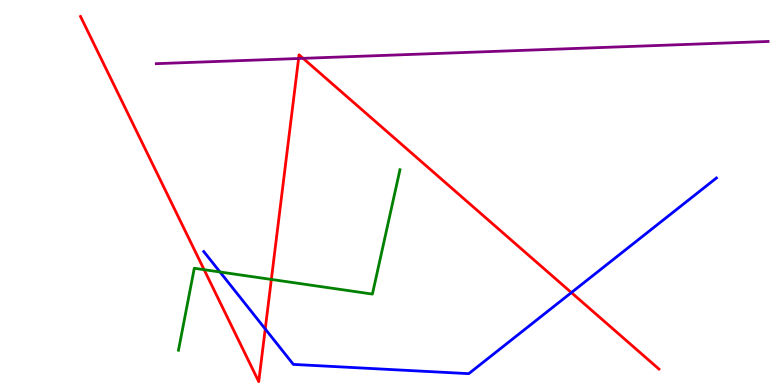[{'lines': ['blue', 'red'], 'intersections': [{'x': 3.42, 'y': 1.46}, {'x': 7.37, 'y': 2.4}]}, {'lines': ['green', 'red'], 'intersections': [{'x': 2.63, 'y': 3.0}, {'x': 3.5, 'y': 2.74}]}, {'lines': ['purple', 'red'], 'intersections': [{'x': 3.85, 'y': 8.48}, {'x': 3.91, 'y': 8.48}]}, {'lines': ['blue', 'green'], 'intersections': [{'x': 2.84, 'y': 2.94}]}, {'lines': ['blue', 'purple'], 'intersections': []}, {'lines': ['green', 'purple'], 'intersections': []}]